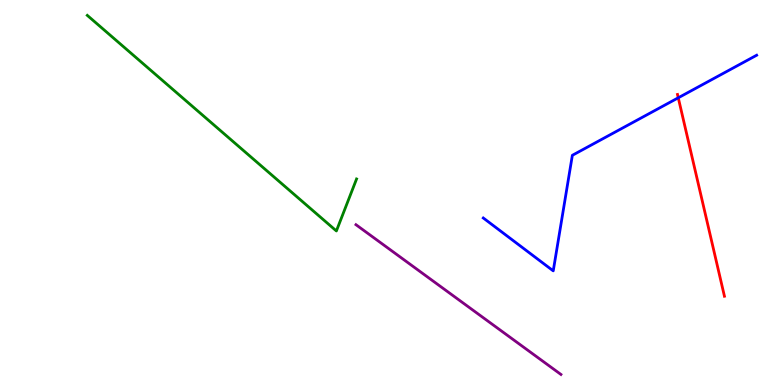[{'lines': ['blue', 'red'], 'intersections': [{'x': 8.75, 'y': 7.46}]}, {'lines': ['green', 'red'], 'intersections': []}, {'lines': ['purple', 'red'], 'intersections': []}, {'lines': ['blue', 'green'], 'intersections': []}, {'lines': ['blue', 'purple'], 'intersections': []}, {'lines': ['green', 'purple'], 'intersections': []}]